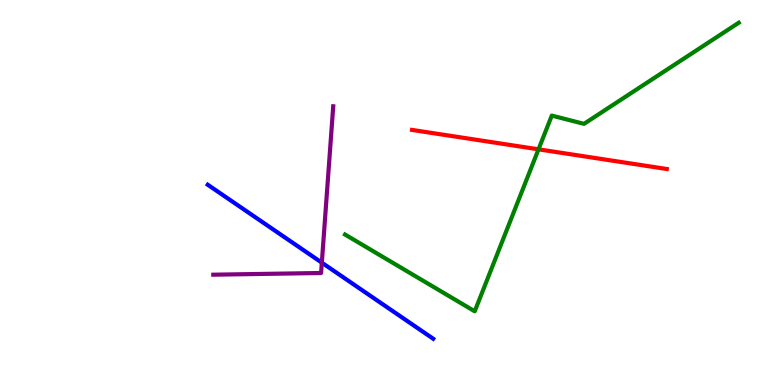[{'lines': ['blue', 'red'], 'intersections': []}, {'lines': ['green', 'red'], 'intersections': [{'x': 6.95, 'y': 6.12}]}, {'lines': ['purple', 'red'], 'intersections': []}, {'lines': ['blue', 'green'], 'intersections': []}, {'lines': ['blue', 'purple'], 'intersections': [{'x': 4.15, 'y': 3.18}]}, {'lines': ['green', 'purple'], 'intersections': []}]